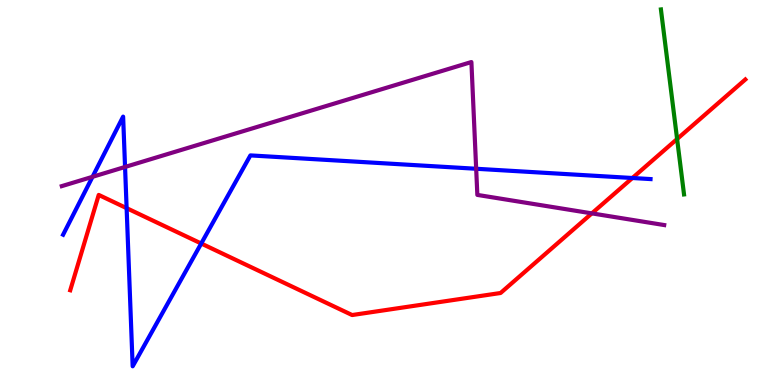[{'lines': ['blue', 'red'], 'intersections': [{'x': 1.63, 'y': 4.59}, {'x': 2.6, 'y': 3.68}, {'x': 8.16, 'y': 5.38}]}, {'lines': ['green', 'red'], 'intersections': [{'x': 8.74, 'y': 6.39}]}, {'lines': ['purple', 'red'], 'intersections': [{'x': 7.64, 'y': 4.46}]}, {'lines': ['blue', 'green'], 'intersections': []}, {'lines': ['blue', 'purple'], 'intersections': [{'x': 1.19, 'y': 5.41}, {'x': 1.61, 'y': 5.66}, {'x': 6.14, 'y': 5.62}]}, {'lines': ['green', 'purple'], 'intersections': []}]